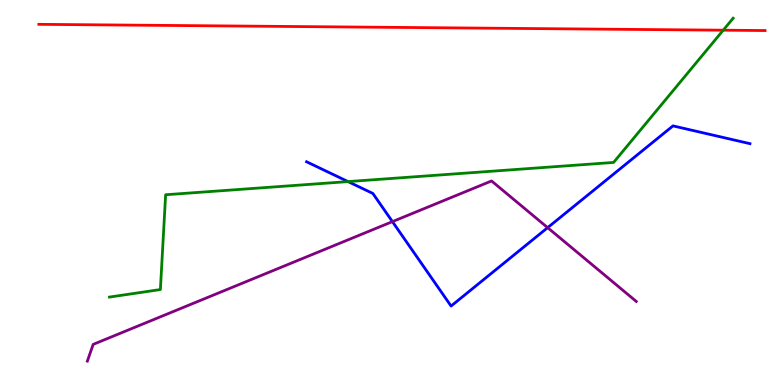[{'lines': ['blue', 'red'], 'intersections': []}, {'lines': ['green', 'red'], 'intersections': [{'x': 9.33, 'y': 9.22}]}, {'lines': ['purple', 'red'], 'intersections': []}, {'lines': ['blue', 'green'], 'intersections': [{'x': 4.49, 'y': 5.28}]}, {'lines': ['blue', 'purple'], 'intersections': [{'x': 5.06, 'y': 4.24}, {'x': 7.07, 'y': 4.09}]}, {'lines': ['green', 'purple'], 'intersections': []}]